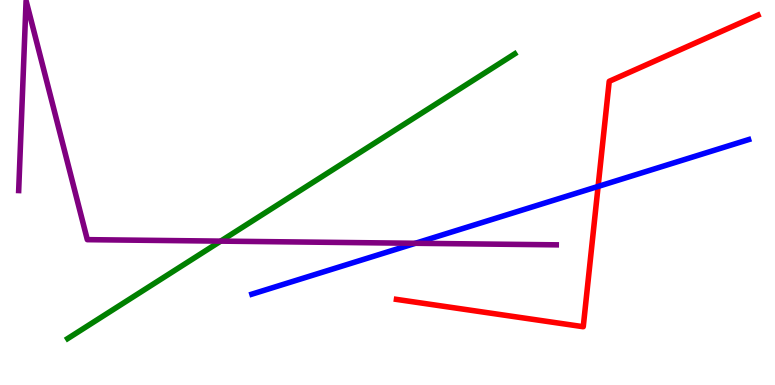[{'lines': ['blue', 'red'], 'intersections': [{'x': 7.72, 'y': 5.16}]}, {'lines': ['green', 'red'], 'intersections': []}, {'lines': ['purple', 'red'], 'intersections': []}, {'lines': ['blue', 'green'], 'intersections': []}, {'lines': ['blue', 'purple'], 'intersections': [{'x': 5.36, 'y': 3.68}]}, {'lines': ['green', 'purple'], 'intersections': [{'x': 2.85, 'y': 3.74}]}]